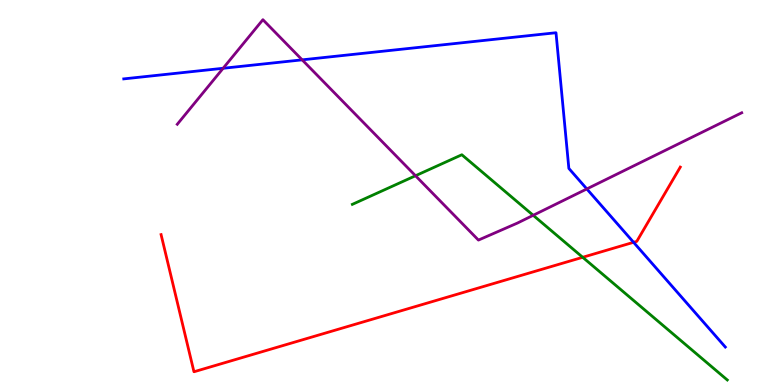[{'lines': ['blue', 'red'], 'intersections': [{'x': 8.18, 'y': 3.71}]}, {'lines': ['green', 'red'], 'intersections': [{'x': 7.52, 'y': 3.32}]}, {'lines': ['purple', 'red'], 'intersections': []}, {'lines': ['blue', 'green'], 'intersections': []}, {'lines': ['blue', 'purple'], 'intersections': [{'x': 2.88, 'y': 8.23}, {'x': 3.9, 'y': 8.45}, {'x': 7.57, 'y': 5.09}]}, {'lines': ['green', 'purple'], 'intersections': [{'x': 5.36, 'y': 5.44}, {'x': 6.88, 'y': 4.41}]}]